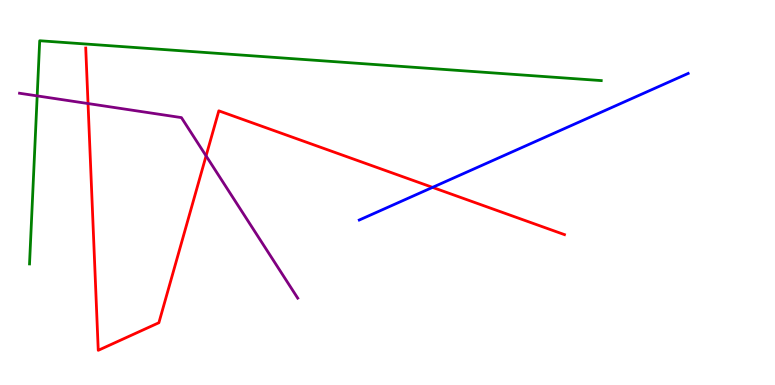[{'lines': ['blue', 'red'], 'intersections': [{'x': 5.58, 'y': 5.13}]}, {'lines': ['green', 'red'], 'intersections': []}, {'lines': ['purple', 'red'], 'intersections': [{'x': 1.14, 'y': 7.31}, {'x': 2.66, 'y': 5.95}]}, {'lines': ['blue', 'green'], 'intersections': []}, {'lines': ['blue', 'purple'], 'intersections': []}, {'lines': ['green', 'purple'], 'intersections': [{'x': 0.48, 'y': 7.51}]}]